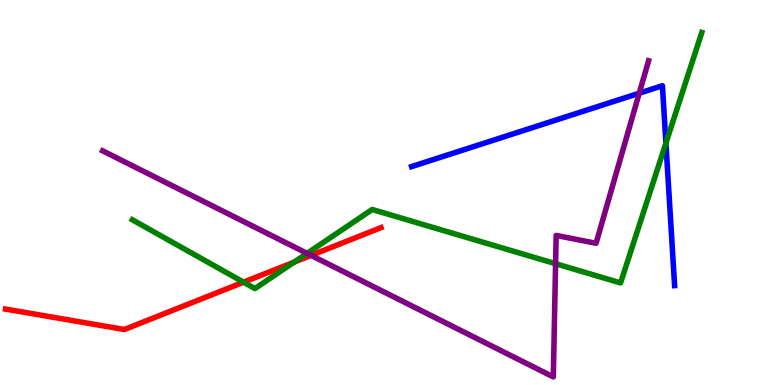[{'lines': ['blue', 'red'], 'intersections': []}, {'lines': ['green', 'red'], 'intersections': [{'x': 3.14, 'y': 2.67}, {'x': 3.8, 'y': 3.19}]}, {'lines': ['purple', 'red'], 'intersections': [{'x': 4.01, 'y': 3.37}]}, {'lines': ['blue', 'green'], 'intersections': [{'x': 8.59, 'y': 6.28}]}, {'lines': ['blue', 'purple'], 'intersections': [{'x': 8.25, 'y': 7.58}]}, {'lines': ['green', 'purple'], 'intersections': [{'x': 3.96, 'y': 3.42}, {'x': 7.17, 'y': 3.15}]}]